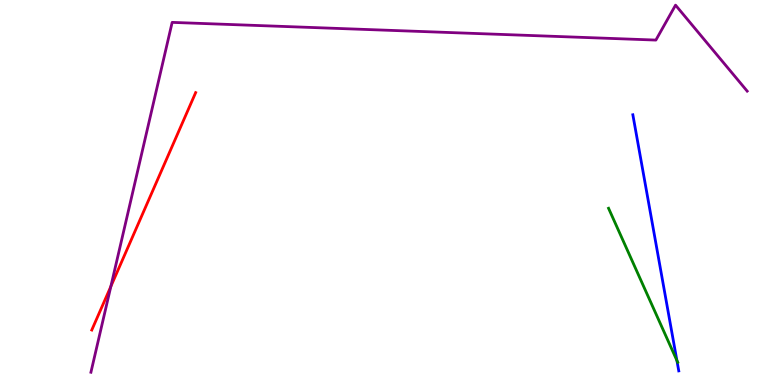[{'lines': ['blue', 'red'], 'intersections': []}, {'lines': ['green', 'red'], 'intersections': []}, {'lines': ['purple', 'red'], 'intersections': [{'x': 1.43, 'y': 2.56}]}, {'lines': ['blue', 'green'], 'intersections': [{'x': 8.73, 'y': 0.637}]}, {'lines': ['blue', 'purple'], 'intersections': []}, {'lines': ['green', 'purple'], 'intersections': []}]